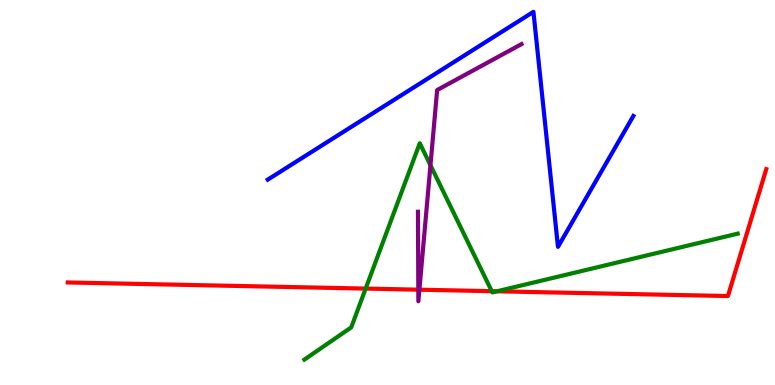[{'lines': ['blue', 'red'], 'intersections': []}, {'lines': ['green', 'red'], 'intersections': [{'x': 4.72, 'y': 2.5}, {'x': 6.35, 'y': 2.44}, {'x': 6.41, 'y': 2.43}]}, {'lines': ['purple', 'red'], 'intersections': [{'x': 5.4, 'y': 2.48}, {'x': 5.41, 'y': 2.48}]}, {'lines': ['blue', 'green'], 'intersections': []}, {'lines': ['blue', 'purple'], 'intersections': []}, {'lines': ['green', 'purple'], 'intersections': [{'x': 5.55, 'y': 5.71}]}]